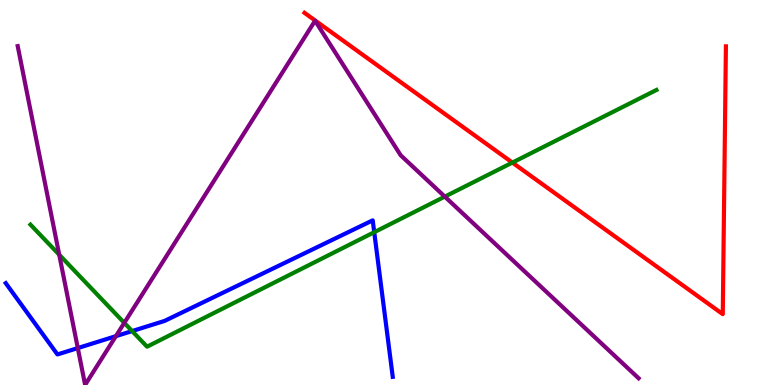[{'lines': ['blue', 'red'], 'intersections': []}, {'lines': ['green', 'red'], 'intersections': [{'x': 6.61, 'y': 5.78}]}, {'lines': ['purple', 'red'], 'intersections': []}, {'lines': ['blue', 'green'], 'intersections': [{'x': 1.7, 'y': 1.4}, {'x': 4.83, 'y': 3.97}]}, {'lines': ['blue', 'purple'], 'intersections': [{'x': 1.0, 'y': 0.959}, {'x': 1.5, 'y': 1.27}]}, {'lines': ['green', 'purple'], 'intersections': [{'x': 0.764, 'y': 3.38}, {'x': 1.6, 'y': 1.61}, {'x': 5.74, 'y': 4.89}]}]